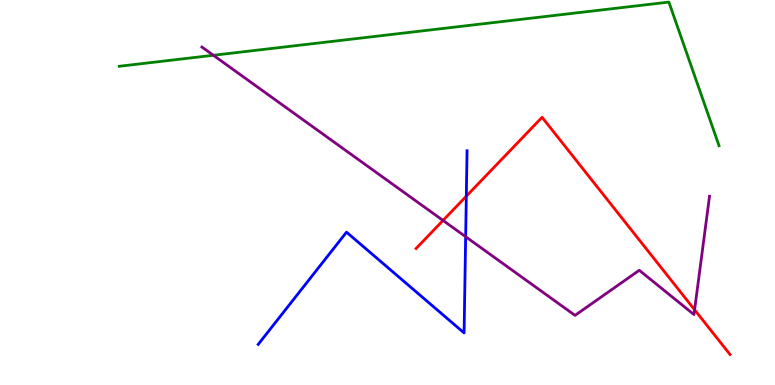[{'lines': ['blue', 'red'], 'intersections': [{'x': 6.02, 'y': 4.9}]}, {'lines': ['green', 'red'], 'intersections': []}, {'lines': ['purple', 'red'], 'intersections': [{'x': 5.72, 'y': 4.27}, {'x': 8.96, 'y': 1.95}]}, {'lines': ['blue', 'green'], 'intersections': []}, {'lines': ['blue', 'purple'], 'intersections': [{'x': 6.01, 'y': 3.85}]}, {'lines': ['green', 'purple'], 'intersections': [{'x': 2.75, 'y': 8.56}]}]